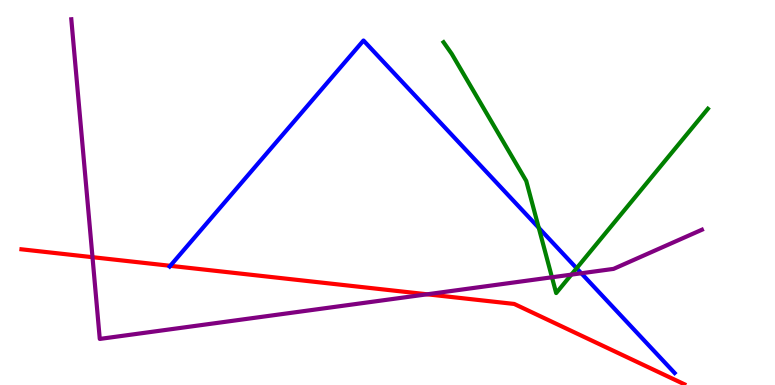[{'lines': ['blue', 'red'], 'intersections': [{'x': 2.2, 'y': 3.1}]}, {'lines': ['green', 'red'], 'intersections': []}, {'lines': ['purple', 'red'], 'intersections': [{'x': 1.19, 'y': 3.32}, {'x': 5.51, 'y': 2.36}]}, {'lines': ['blue', 'green'], 'intersections': [{'x': 6.95, 'y': 4.08}, {'x': 7.44, 'y': 3.03}]}, {'lines': ['blue', 'purple'], 'intersections': [{'x': 7.5, 'y': 2.9}]}, {'lines': ['green', 'purple'], 'intersections': [{'x': 7.12, 'y': 2.8}, {'x': 7.37, 'y': 2.87}]}]